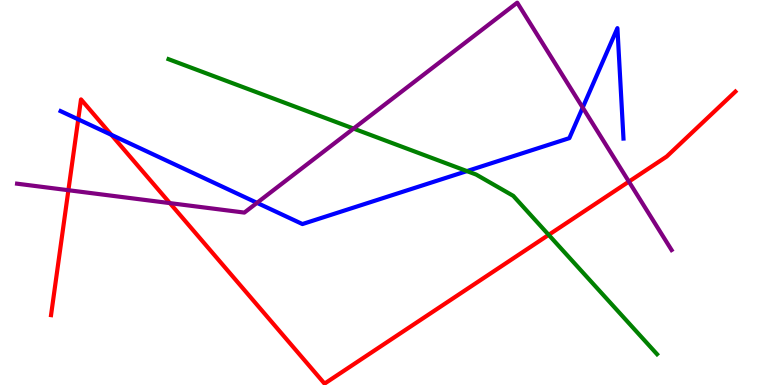[{'lines': ['blue', 'red'], 'intersections': [{'x': 1.01, 'y': 6.9}, {'x': 1.44, 'y': 6.5}]}, {'lines': ['green', 'red'], 'intersections': [{'x': 7.08, 'y': 3.9}]}, {'lines': ['purple', 'red'], 'intersections': [{'x': 0.883, 'y': 5.06}, {'x': 2.19, 'y': 4.72}, {'x': 8.11, 'y': 5.28}]}, {'lines': ['blue', 'green'], 'intersections': [{'x': 6.02, 'y': 5.56}]}, {'lines': ['blue', 'purple'], 'intersections': [{'x': 3.32, 'y': 4.73}, {'x': 7.52, 'y': 7.21}]}, {'lines': ['green', 'purple'], 'intersections': [{'x': 4.56, 'y': 6.66}]}]